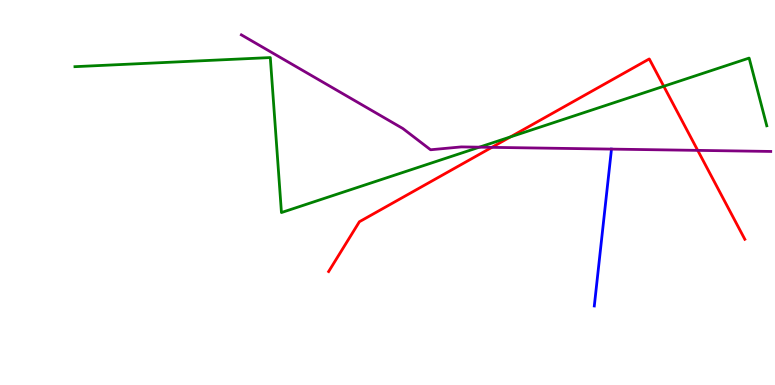[{'lines': ['blue', 'red'], 'intersections': []}, {'lines': ['green', 'red'], 'intersections': [{'x': 6.59, 'y': 6.44}, {'x': 8.56, 'y': 7.76}]}, {'lines': ['purple', 'red'], 'intersections': [{'x': 6.35, 'y': 6.17}, {'x': 9.0, 'y': 6.09}]}, {'lines': ['blue', 'green'], 'intersections': []}, {'lines': ['blue', 'purple'], 'intersections': [{'x': 7.89, 'y': 6.13}]}, {'lines': ['green', 'purple'], 'intersections': [{'x': 6.19, 'y': 6.18}]}]